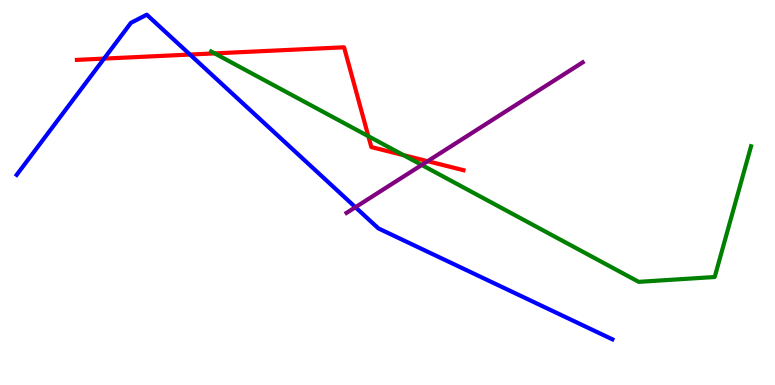[{'lines': ['blue', 'red'], 'intersections': [{'x': 1.34, 'y': 8.48}, {'x': 2.45, 'y': 8.58}]}, {'lines': ['green', 'red'], 'intersections': [{'x': 2.77, 'y': 8.61}, {'x': 4.75, 'y': 6.46}, {'x': 5.21, 'y': 5.97}]}, {'lines': ['purple', 'red'], 'intersections': [{'x': 5.52, 'y': 5.81}]}, {'lines': ['blue', 'green'], 'intersections': []}, {'lines': ['blue', 'purple'], 'intersections': [{'x': 4.59, 'y': 4.62}]}, {'lines': ['green', 'purple'], 'intersections': [{'x': 5.44, 'y': 5.72}]}]